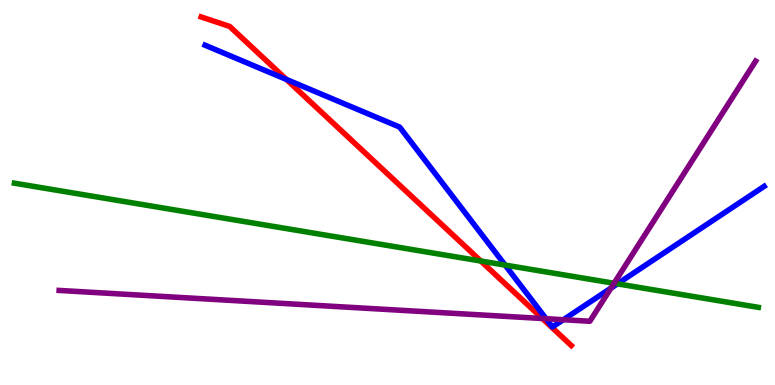[{'lines': ['blue', 'red'], 'intersections': [{'x': 3.7, 'y': 7.94}]}, {'lines': ['green', 'red'], 'intersections': [{'x': 6.2, 'y': 3.22}]}, {'lines': ['purple', 'red'], 'intersections': [{'x': 7.0, 'y': 1.73}]}, {'lines': ['blue', 'green'], 'intersections': [{'x': 6.52, 'y': 3.11}, {'x': 7.97, 'y': 2.63}]}, {'lines': ['blue', 'purple'], 'intersections': [{'x': 7.05, 'y': 1.72}, {'x': 7.27, 'y': 1.7}, {'x': 7.88, 'y': 2.52}]}, {'lines': ['green', 'purple'], 'intersections': [{'x': 7.92, 'y': 2.64}]}]